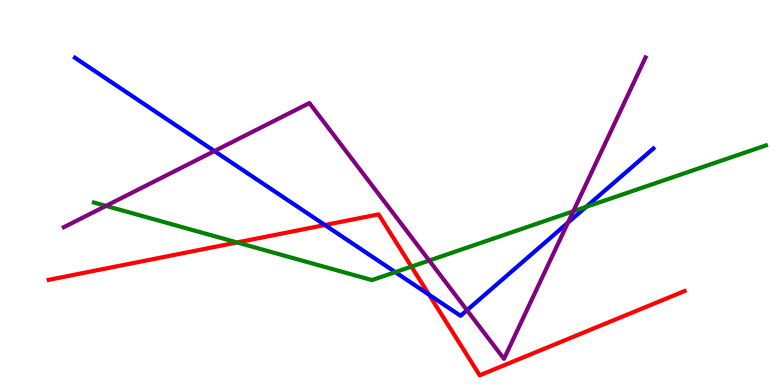[{'lines': ['blue', 'red'], 'intersections': [{'x': 4.19, 'y': 4.16}, {'x': 5.54, 'y': 2.34}]}, {'lines': ['green', 'red'], 'intersections': [{'x': 3.06, 'y': 3.7}, {'x': 5.31, 'y': 3.08}]}, {'lines': ['purple', 'red'], 'intersections': []}, {'lines': ['blue', 'green'], 'intersections': [{'x': 5.1, 'y': 2.93}, {'x': 7.56, 'y': 4.63}]}, {'lines': ['blue', 'purple'], 'intersections': [{'x': 2.77, 'y': 6.08}, {'x': 6.03, 'y': 1.94}, {'x': 7.33, 'y': 4.22}]}, {'lines': ['green', 'purple'], 'intersections': [{'x': 1.37, 'y': 4.65}, {'x': 5.54, 'y': 3.23}, {'x': 7.4, 'y': 4.51}]}]